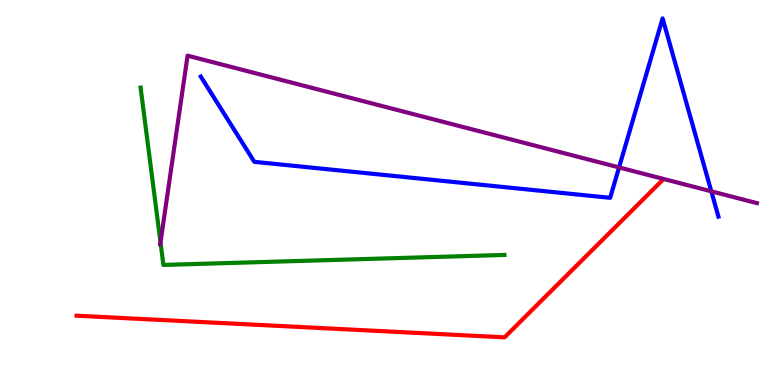[{'lines': ['blue', 'red'], 'intersections': []}, {'lines': ['green', 'red'], 'intersections': []}, {'lines': ['purple', 'red'], 'intersections': []}, {'lines': ['blue', 'green'], 'intersections': []}, {'lines': ['blue', 'purple'], 'intersections': [{'x': 7.99, 'y': 5.65}, {'x': 9.18, 'y': 5.03}]}, {'lines': ['green', 'purple'], 'intersections': [{'x': 2.07, 'y': 3.7}]}]